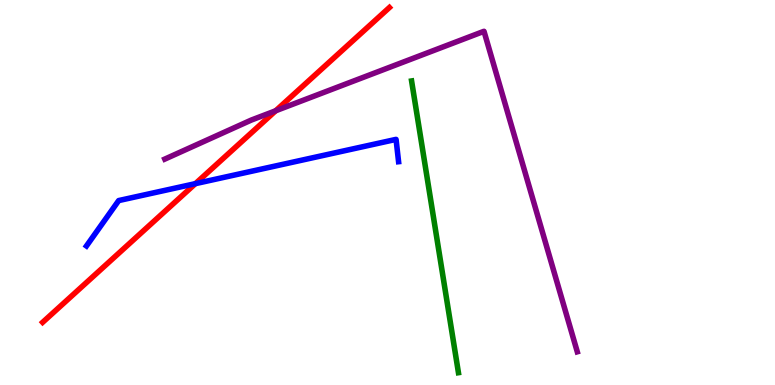[{'lines': ['blue', 'red'], 'intersections': [{'x': 2.52, 'y': 5.23}]}, {'lines': ['green', 'red'], 'intersections': []}, {'lines': ['purple', 'red'], 'intersections': [{'x': 3.56, 'y': 7.12}]}, {'lines': ['blue', 'green'], 'intersections': []}, {'lines': ['blue', 'purple'], 'intersections': []}, {'lines': ['green', 'purple'], 'intersections': []}]